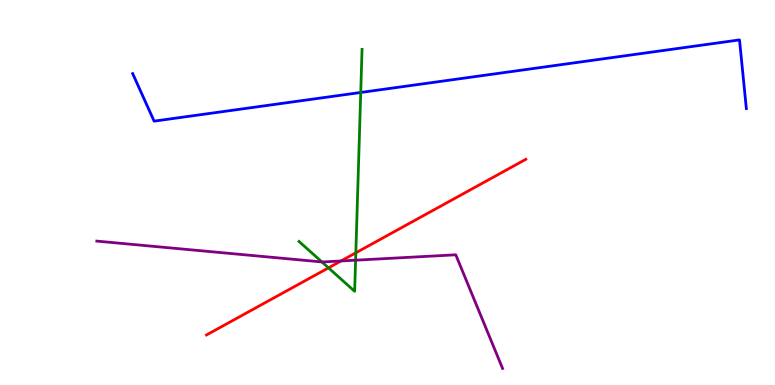[{'lines': ['blue', 'red'], 'intersections': []}, {'lines': ['green', 'red'], 'intersections': [{'x': 4.24, 'y': 3.04}, {'x': 4.59, 'y': 3.43}]}, {'lines': ['purple', 'red'], 'intersections': [{'x': 4.4, 'y': 3.22}]}, {'lines': ['blue', 'green'], 'intersections': [{'x': 4.65, 'y': 7.6}]}, {'lines': ['blue', 'purple'], 'intersections': []}, {'lines': ['green', 'purple'], 'intersections': [{'x': 4.15, 'y': 3.2}, {'x': 4.59, 'y': 3.24}]}]